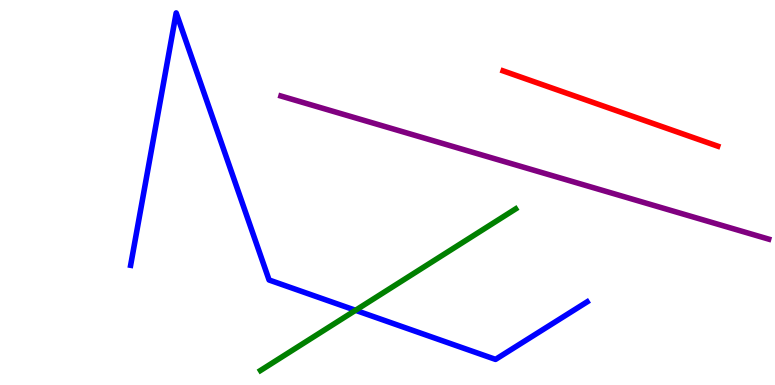[{'lines': ['blue', 'red'], 'intersections': []}, {'lines': ['green', 'red'], 'intersections': []}, {'lines': ['purple', 'red'], 'intersections': []}, {'lines': ['blue', 'green'], 'intersections': [{'x': 4.59, 'y': 1.94}]}, {'lines': ['blue', 'purple'], 'intersections': []}, {'lines': ['green', 'purple'], 'intersections': []}]